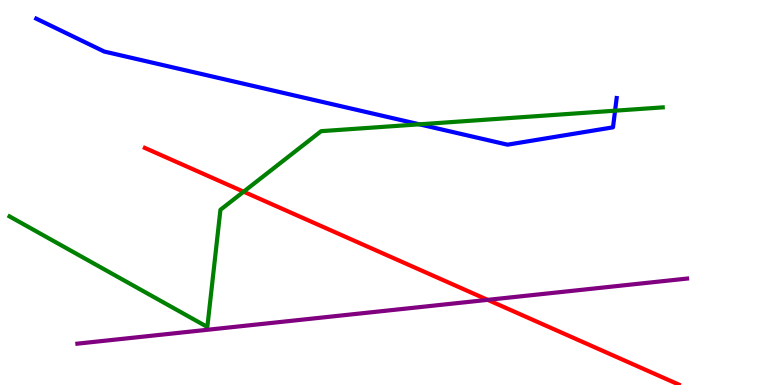[{'lines': ['blue', 'red'], 'intersections': []}, {'lines': ['green', 'red'], 'intersections': [{'x': 3.14, 'y': 5.02}]}, {'lines': ['purple', 'red'], 'intersections': [{'x': 6.29, 'y': 2.21}]}, {'lines': ['blue', 'green'], 'intersections': [{'x': 5.41, 'y': 6.77}, {'x': 7.94, 'y': 7.12}]}, {'lines': ['blue', 'purple'], 'intersections': []}, {'lines': ['green', 'purple'], 'intersections': []}]